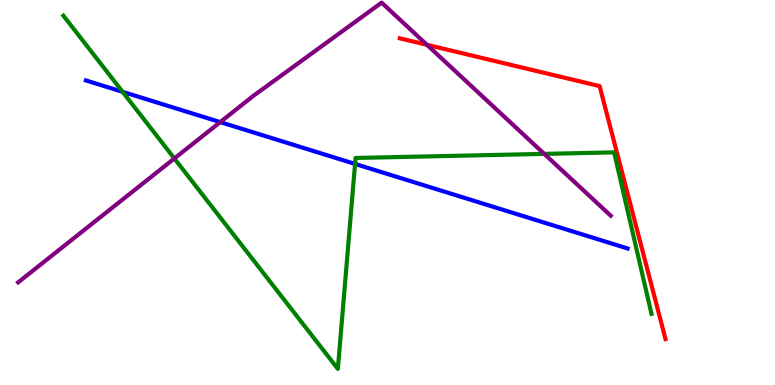[{'lines': ['blue', 'red'], 'intersections': []}, {'lines': ['green', 'red'], 'intersections': []}, {'lines': ['purple', 'red'], 'intersections': [{'x': 5.51, 'y': 8.84}]}, {'lines': ['blue', 'green'], 'intersections': [{'x': 1.58, 'y': 7.62}, {'x': 4.58, 'y': 5.74}]}, {'lines': ['blue', 'purple'], 'intersections': [{'x': 2.84, 'y': 6.83}]}, {'lines': ['green', 'purple'], 'intersections': [{'x': 2.25, 'y': 5.88}, {'x': 7.02, 'y': 6.0}]}]